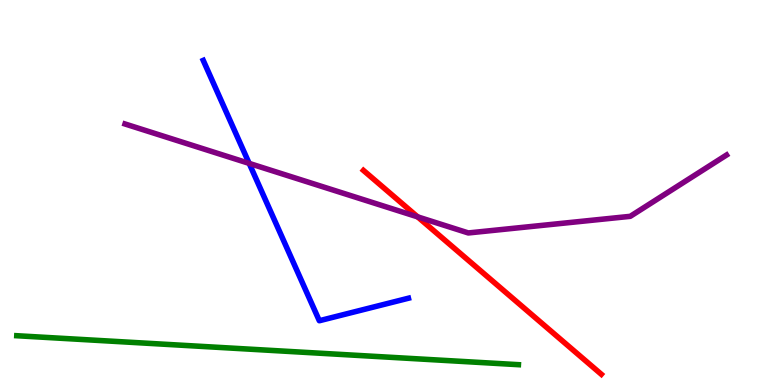[{'lines': ['blue', 'red'], 'intersections': []}, {'lines': ['green', 'red'], 'intersections': []}, {'lines': ['purple', 'red'], 'intersections': [{'x': 5.39, 'y': 4.37}]}, {'lines': ['blue', 'green'], 'intersections': []}, {'lines': ['blue', 'purple'], 'intersections': [{'x': 3.22, 'y': 5.76}]}, {'lines': ['green', 'purple'], 'intersections': []}]